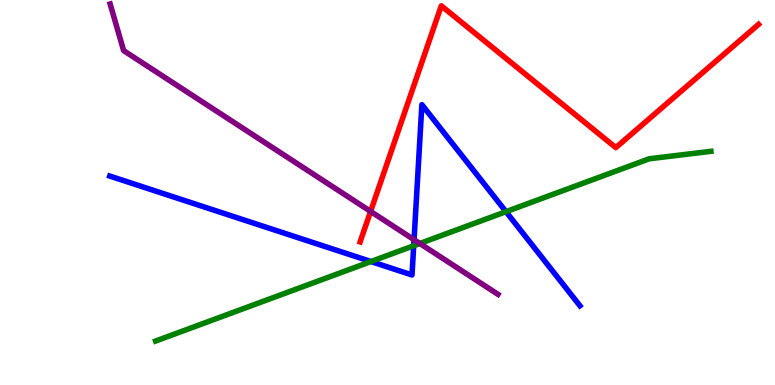[{'lines': ['blue', 'red'], 'intersections': []}, {'lines': ['green', 'red'], 'intersections': []}, {'lines': ['purple', 'red'], 'intersections': [{'x': 4.78, 'y': 4.51}]}, {'lines': ['blue', 'green'], 'intersections': [{'x': 4.79, 'y': 3.21}, {'x': 5.34, 'y': 3.62}, {'x': 6.53, 'y': 4.5}]}, {'lines': ['blue', 'purple'], 'intersections': [{'x': 5.34, 'y': 3.77}]}, {'lines': ['green', 'purple'], 'intersections': [{'x': 5.42, 'y': 3.68}]}]